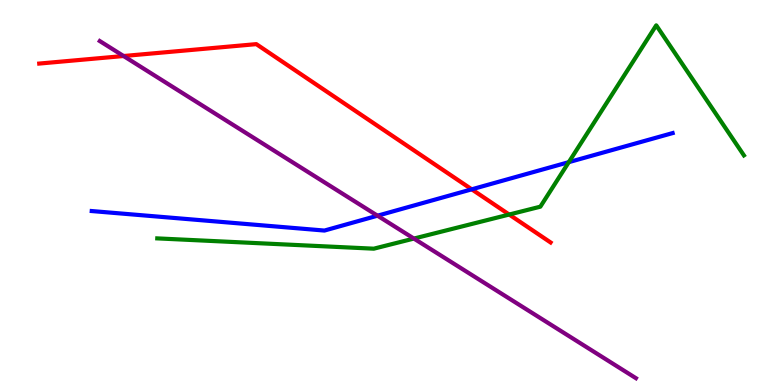[{'lines': ['blue', 'red'], 'intersections': [{'x': 6.09, 'y': 5.08}]}, {'lines': ['green', 'red'], 'intersections': [{'x': 6.57, 'y': 4.43}]}, {'lines': ['purple', 'red'], 'intersections': [{'x': 1.59, 'y': 8.54}]}, {'lines': ['blue', 'green'], 'intersections': [{'x': 7.34, 'y': 5.79}]}, {'lines': ['blue', 'purple'], 'intersections': [{'x': 4.87, 'y': 4.4}]}, {'lines': ['green', 'purple'], 'intersections': [{'x': 5.34, 'y': 3.8}]}]